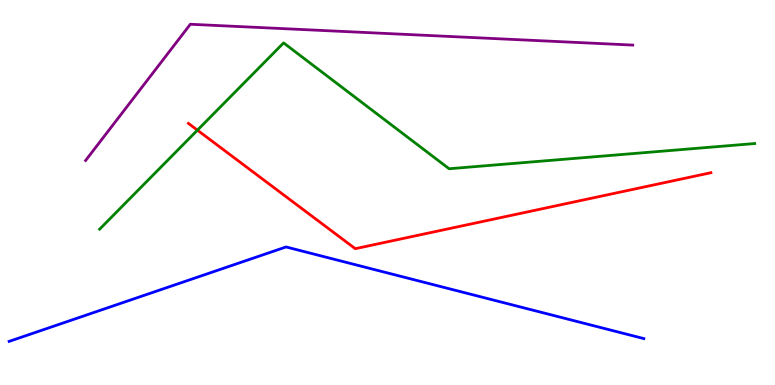[{'lines': ['blue', 'red'], 'intersections': []}, {'lines': ['green', 'red'], 'intersections': [{'x': 2.55, 'y': 6.62}]}, {'lines': ['purple', 'red'], 'intersections': []}, {'lines': ['blue', 'green'], 'intersections': []}, {'lines': ['blue', 'purple'], 'intersections': []}, {'lines': ['green', 'purple'], 'intersections': []}]